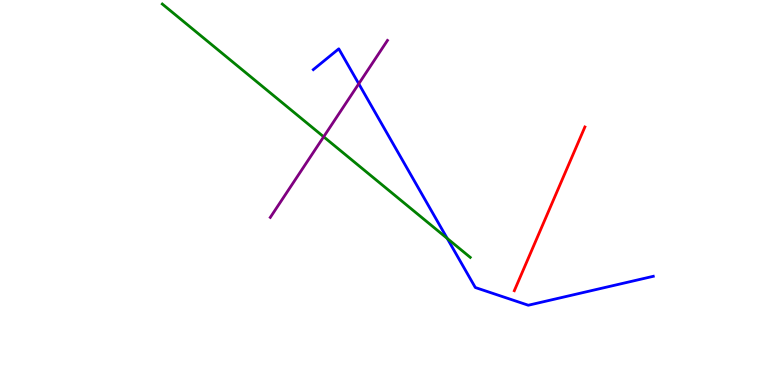[{'lines': ['blue', 'red'], 'intersections': []}, {'lines': ['green', 'red'], 'intersections': []}, {'lines': ['purple', 'red'], 'intersections': []}, {'lines': ['blue', 'green'], 'intersections': [{'x': 5.77, 'y': 3.81}]}, {'lines': ['blue', 'purple'], 'intersections': [{'x': 4.63, 'y': 7.82}]}, {'lines': ['green', 'purple'], 'intersections': [{'x': 4.18, 'y': 6.45}]}]